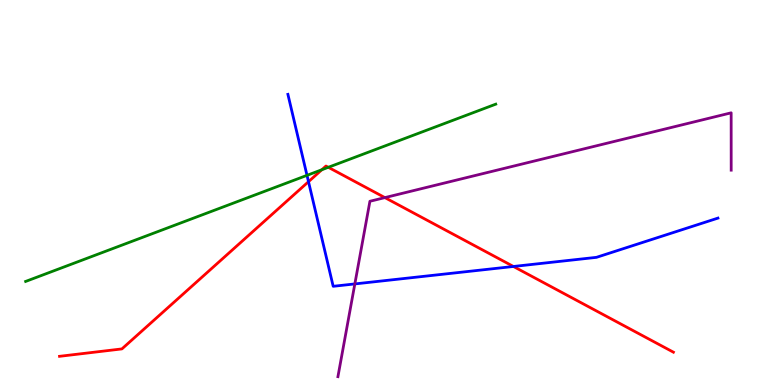[{'lines': ['blue', 'red'], 'intersections': [{'x': 3.98, 'y': 5.28}, {'x': 6.63, 'y': 3.08}]}, {'lines': ['green', 'red'], 'intersections': [{'x': 4.15, 'y': 5.59}, {'x': 4.24, 'y': 5.65}]}, {'lines': ['purple', 'red'], 'intersections': [{'x': 4.97, 'y': 4.87}]}, {'lines': ['blue', 'green'], 'intersections': [{'x': 3.96, 'y': 5.45}]}, {'lines': ['blue', 'purple'], 'intersections': [{'x': 4.58, 'y': 2.63}]}, {'lines': ['green', 'purple'], 'intersections': []}]